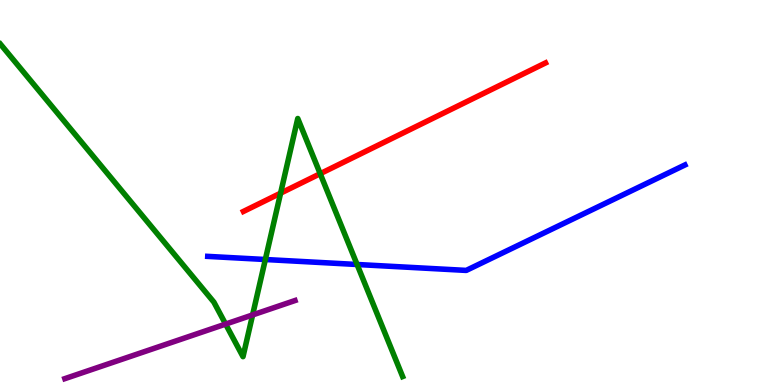[{'lines': ['blue', 'red'], 'intersections': []}, {'lines': ['green', 'red'], 'intersections': [{'x': 3.62, 'y': 4.98}, {'x': 4.13, 'y': 5.49}]}, {'lines': ['purple', 'red'], 'intersections': []}, {'lines': ['blue', 'green'], 'intersections': [{'x': 3.42, 'y': 3.26}, {'x': 4.61, 'y': 3.13}]}, {'lines': ['blue', 'purple'], 'intersections': []}, {'lines': ['green', 'purple'], 'intersections': [{'x': 2.91, 'y': 1.58}, {'x': 3.26, 'y': 1.82}]}]